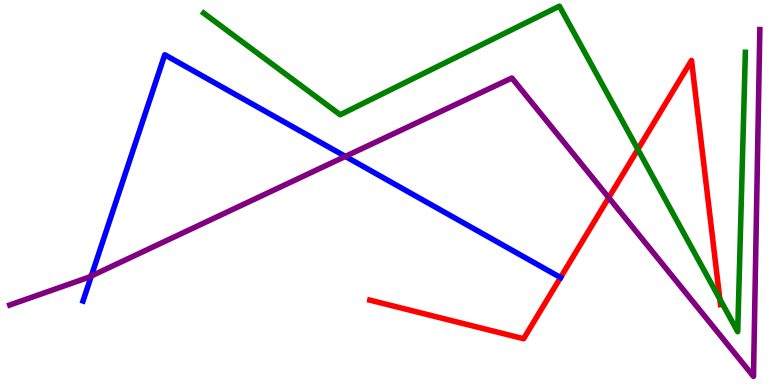[{'lines': ['blue', 'red'], 'intersections': [{'x': 7.23, 'y': 2.79}]}, {'lines': ['green', 'red'], 'intersections': [{'x': 8.23, 'y': 6.12}, {'x': 9.29, 'y': 2.23}]}, {'lines': ['purple', 'red'], 'intersections': [{'x': 7.85, 'y': 4.87}]}, {'lines': ['blue', 'green'], 'intersections': []}, {'lines': ['blue', 'purple'], 'intersections': [{'x': 1.18, 'y': 2.83}, {'x': 4.46, 'y': 5.94}]}, {'lines': ['green', 'purple'], 'intersections': []}]